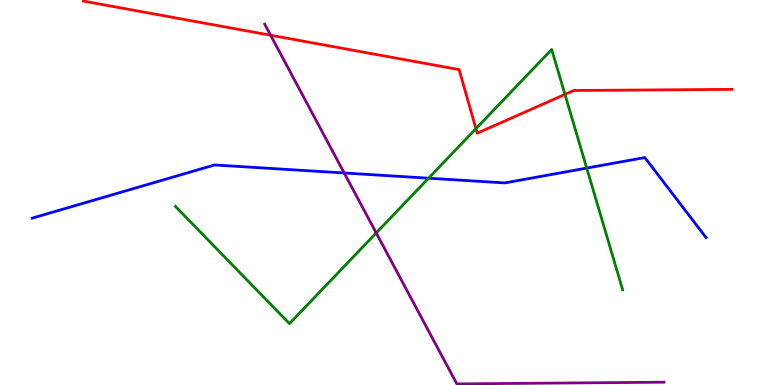[{'lines': ['blue', 'red'], 'intersections': []}, {'lines': ['green', 'red'], 'intersections': [{'x': 6.14, 'y': 6.66}, {'x': 7.29, 'y': 7.55}]}, {'lines': ['purple', 'red'], 'intersections': [{'x': 3.49, 'y': 9.09}]}, {'lines': ['blue', 'green'], 'intersections': [{'x': 5.53, 'y': 5.37}, {'x': 7.57, 'y': 5.63}]}, {'lines': ['blue', 'purple'], 'intersections': [{'x': 4.44, 'y': 5.51}]}, {'lines': ['green', 'purple'], 'intersections': [{'x': 4.85, 'y': 3.95}]}]